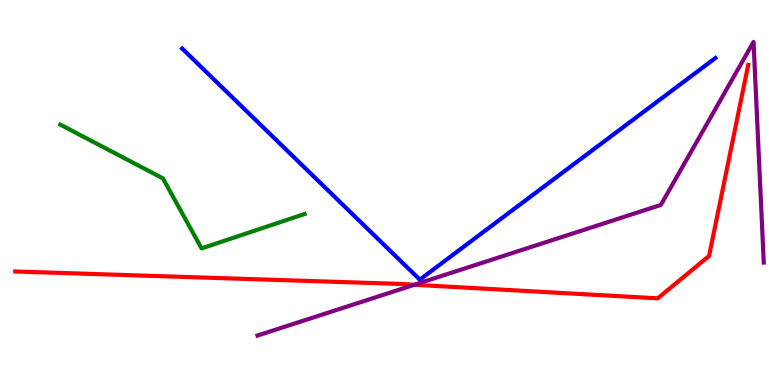[{'lines': ['blue', 'red'], 'intersections': []}, {'lines': ['green', 'red'], 'intersections': []}, {'lines': ['purple', 'red'], 'intersections': [{'x': 5.35, 'y': 2.6}]}, {'lines': ['blue', 'green'], 'intersections': []}, {'lines': ['blue', 'purple'], 'intersections': []}, {'lines': ['green', 'purple'], 'intersections': []}]